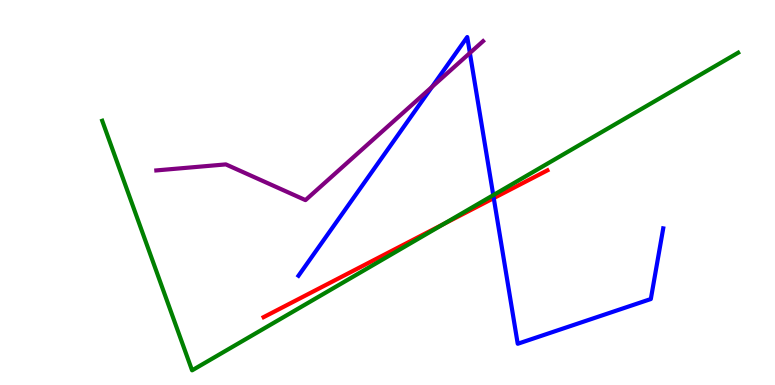[{'lines': ['blue', 'red'], 'intersections': [{'x': 6.37, 'y': 4.85}]}, {'lines': ['green', 'red'], 'intersections': [{'x': 5.72, 'y': 4.18}]}, {'lines': ['purple', 'red'], 'intersections': []}, {'lines': ['blue', 'green'], 'intersections': [{'x': 6.36, 'y': 4.93}]}, {'lines': ['blue', 'purple'], 'intersections': [{'x': 5.57, 'y': 7.74}, {'x': 6.06, 'y': 8.62}]}, {'lines': ['green', 'purple'], 'intersections': []}]